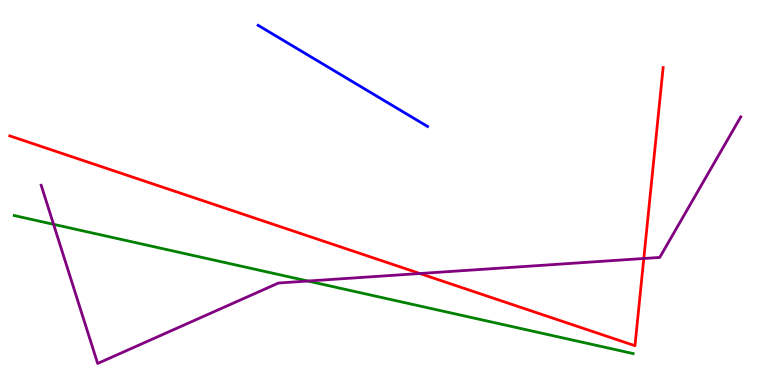[{'lines': ['blue', 'red'], 'intersections': []}, {'lines': ['green', 'red'], 'intersections': []}, {'lines': ['purple', 'red'], 'intersections': [{'x': 5.42, 'y': 2.9}, {'x': 8.31, 'y': 3.29}]}, {'lines': ['blue', 'green'], 'intersections': []}, {'lines': ['blue', 'purple'], 'intersections': []}, {'lines': ['green', 'purple'], 'intersections': [{'x': 0.691, 'y': 4.17}, {'x': 3.97, 'y': 2.7}]}]